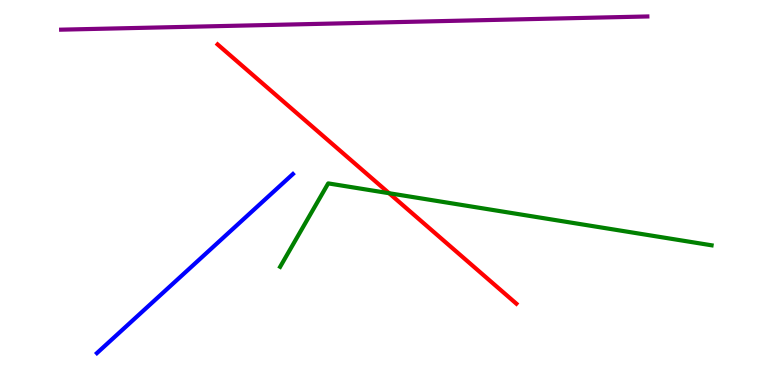[{'lines': ['blue', 'red'], 'intersections': []}, {'lines': ['green', 'red'], 'intersections': [{'x': 5.02, 'y': 4.98}]}, {'lines': ['purple', 'red'], 'intersections': []}, {'lines': ['blue', 'green'], 'intersections': []}, {'lines': ['blue', 'purple'], 'intersections': []}, {'lines': ['green', 'purple'], 'intersections': []}]